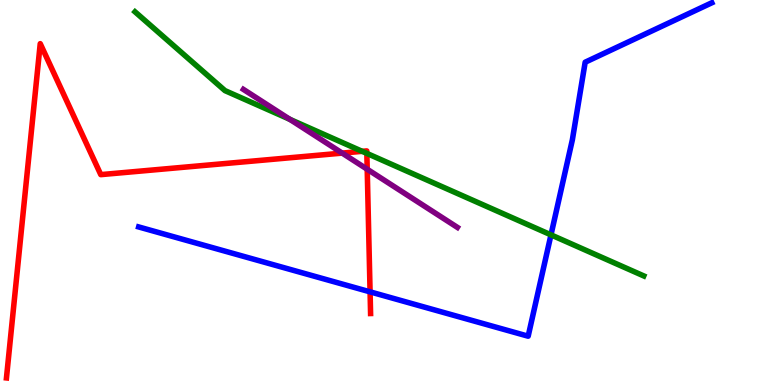[{'lines': ['blue', 'red'], 'intersections': [{'x': 4.78, 'y': 2.42}]}, {'lines': ['green', 'red'], 'intersections': [{'x': 4.67, 'y': 6.07}, {'x': 4.73, 'y': 6.02}]}, {'lines': ['purple', 'red'], 'intersections': [{'x': 4.42, 'y': 6.02}, {'x': 4.74, 'y': 5.6}]}, {'lines': ['blue', 'green'], 'intersections': [{'x': 7.11, 'y': 3.9}]}, {'lines': ['blue', 'purple'], 'intersections': []}, {'lines': ['green', 'purple'], 'intersections': [{'x': 3.74, 'y': 6.9}]}]